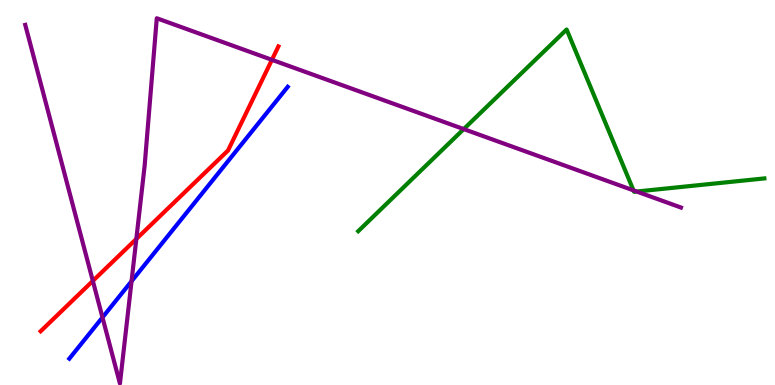[{'lines': ['blue', 'red'], 'intersections': []}, {'lines': ['green', 'red'], 'intersections': []}, {'lines': ['purple', 'red'], 'intersections': [{'x': 1.2, 'y': 2.7}, {'x': 1.76, 'y': 3.79}, {'x': 3.51, 'y': 8.45}]}, {'lines': ['blue', 'green'], 'intersections': []}, {'lines': ['blue', 'purple'], 'intersections': [{'x': 1.32, 'y': 1.76}, {'x': 1.7, 'y': 2.7}]}, {'lines': ['green', 'purple'], 'intersections': [{'x': 5.98, 'y': 6.65}, {'x': 8.17, 'y': 5.05}, {'x': 8.21, 'y': 5.03}]}]